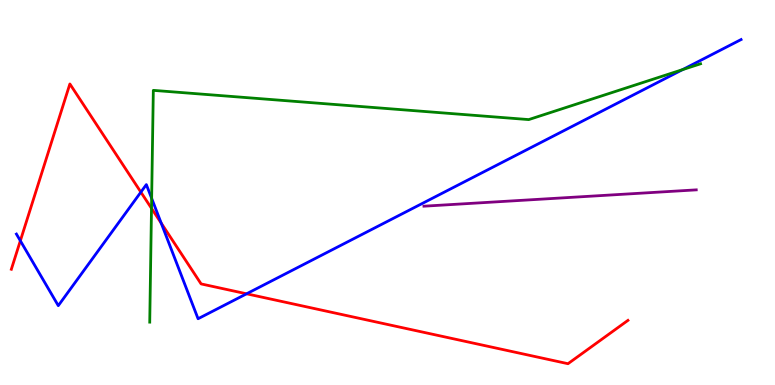[{'lines': ['blue', 'red'], 'intersections': [{'x': 0.263, 'y': 3.75}, {'x': 1.82, 'y': 5.01}, {'x': 2.08, 'y': 4.21}, {'x': 3.18, 'y': 2.37}]}, {'lines': ['green', 'red'], 'intersections': [{'x': 1.95, 'y': 4.59}]}, {'lines': ['purple', 'red'], 'intersections': []}, {'lines': ['blue', 'green'], 'intersections': [{'x': 1.96, 'y': 4.85}, {'x': 8.81, 'y': 8.19}]}, {'lines': ['blue', 'purple'], 'intersections': []}, {'lines': ['green', 'purple'], 'intersections': []}]